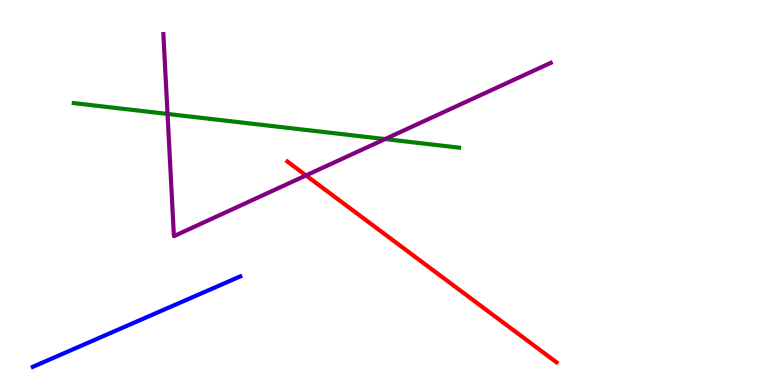[{'lines': ['blue', 'red'], 'intersections': []}, {'lines': ['green', 'red'], 'intersections': []}, {'lines': ['purple', 'red'], 'intersections': [{'x': 3.95, 'y': 5.44}]}, {'lines': ['blue', 'green'], 'intersections': []}, {'lines': ['blue', 'purple'], 'intersections': []}, {'lines': ['green', 'purple'], 'intersections': [{'x': 2.16, 'y': 7.04}, {'x': 4.97, 'y': 6.39}]}]